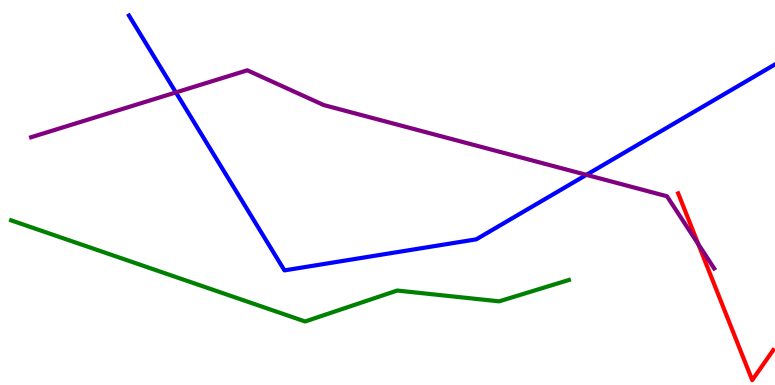[{'lines': ['blue', 'red'], 'intersections': []}, {'lines': ['green', 'red'], 'intersections': []}, {'lines': ['purple', 'red'], 'intersections': [{'x': 9.01, 'y': 3.66}]}, {'lines': ['blue', 'green'], 'intersections': []}, {'lines': ['blue', 'purple'], 'intersections': [{'x': 2.27, 'y': 7.6}, {'x': 7.57, 'y': 5.46}]}, {'lines': ['green', 'purple'], 'intersections': []}]